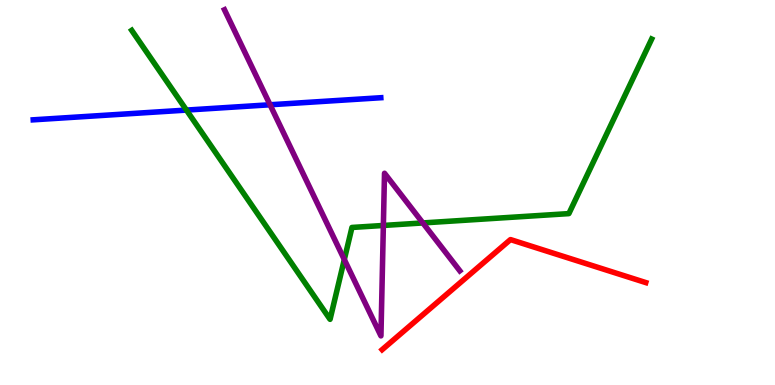[{'lines': ['blue', 'red'], 'intersections': []}, {'lines': ['green', 'red'], 'intersections': []}, {'lines': ['purple', 'red'], 'intersections': []}, {'lines': ['blue', 'green'], 'intersections': [{'x': 2.41, 'y': 7.14}]}, {'lines': ['blue', 'purple'], 'intersections': [{'x': 3.48, 'y': 7.28}]}, {'lines': ['green', 'purple'], 'intersections': [{'x': 4.44, 'y': 3.26}, {'x': 4.95, 'y': 4.14}, {'x': 5.46, 'y': 4.21}]}]